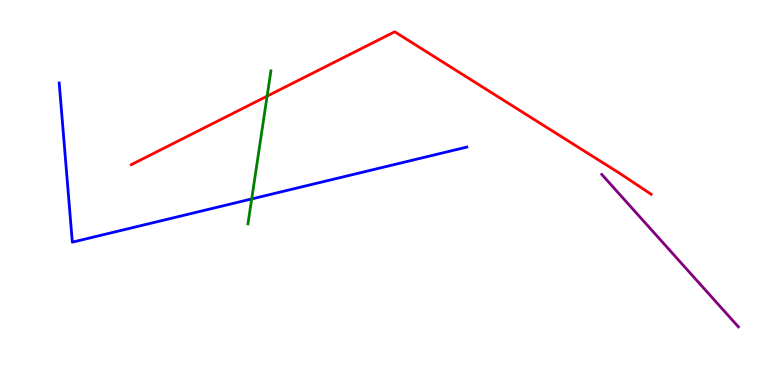[{'lines': ['blue', 'red'], 'intersections': []}, {'lines': ['green', 'red'], 'intersections': [{'x': 3.45, 'y': 7.5}]}, {'lines': ['purple', 'red'], 'intersections': []}, {'lines': ['blue', 'green'], 'intersections': [{'x': 3.25, 'y': 4.83}]}, {'lines': ['blue', 'purple'], 'intersections': []}, {'lines': ['green', 'purple'], 'intersections': []}]